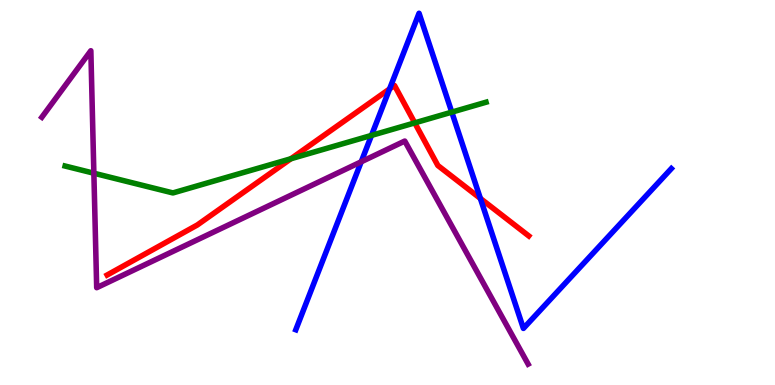[{'lines': ['blue', 'red'], 'intersections': [{'x': 5.03, 'y': 7.69}, {'x': 6.2, 'y': 4.85}]}, {'lines': ['green', 'red'], 'intersections': [{'x': 3.75, 'y': 5.88}, {'x': 5.35, 'y': 6.81}]}, {'lines': ['purple', 'red'], 'intersections': []}, {'lines': ['blue', 'green'], 'intersections': [{'x': 4.79, 'y': 6.48}, {'x': 5.83, 'y': 7.09}]}, {'lines': ['blue', 'purple'], 'intersections': [{'x': 4.66, 'y': 5.8}]}, {'lines': ['green', 'purple'], 'intersections': [{'x': 1.21, 'y': 5.5}]}]